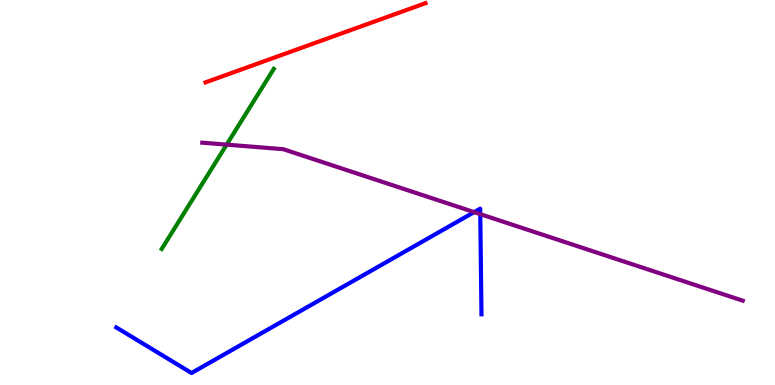[{'lines': ['blue', 'red'], 'intersections': []}, {'lines': ['green', 'red'], 'intersections': []}, {'lines': ['purple', 'red'], 'intersections': []}, {'lines': ['blue', 'green'], 'intersections': []}, {'lines': ['blue', 'purple'], 'intersections': [{'x': 6.12, 'y': 4.49}, {'x': 6.2, 'y': 4.44}]}, {'lines': ['green', 'purple'], 'intersections': [{'x': 2.92, 'y': 6.24}]}]